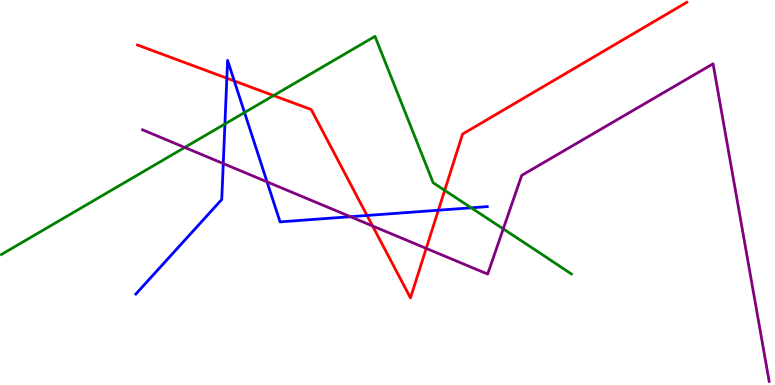[{'lines': ['blue', 'red'], 'intersections': [{'x': 2.93, 'y': 7.97}, {'x': 3.02, 'y': 7.9}, {'x': 4.74, 'y': 4.4}, {'x': 5.66, 'y': 4.54}]}, {'lines': ['green', 'red'], 'intersections': [{'x': 3.53, 'y': 7.52}, {'x': 5.74, 'y': 5.06}]}, {'lines': ['purple', 'red'], 'intersections': [{'x': 4.81, 'y': 4.13}, {'x': 5.5, 'y': 3.55}]}, {'lines': ['blue', 'green'], 'intersections': [{'x': 2.9, 'y': 6.78}, {'x': 3.16, 'y': 7.08}, {'x': 6.08, 'y': 4.6}]}, {'lines': ['blue', 'purple'], 'intersections': [{'x': 2.88, 'y': 5.75}, {'x': 3.45, 'y': 5.28}, {'x': 4.52, 'y': 4.37}]}, {'lines': ['green', 'purple'], 'intersections': [{'x': 2.38, 'y': 6.17}, {'x': 6.49, 'y': 4.05}]}]